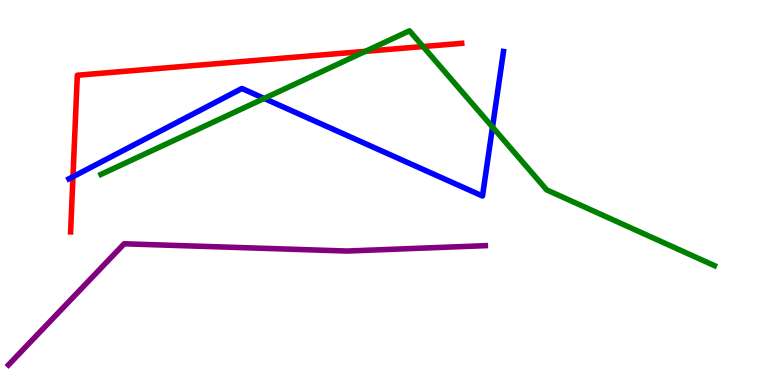[{'lines': ['blue', 'red'], 'intersections': [{'x': 0.942, 'y': 5.41}]}, {'lines': ['green', 'red'], 'intersections': [{'x': 4.71, 'y': 8.67}, {'x': 5.46, 'y': 8.79}]}, {'lines': ['purple', 'red'], 'intersections': []}, {'lines': ['blue', 'green'], 'intersections': [{'x': 3.41, 'y': 7.44}, {'x': 6.35, 'y': 6.7}]}, {'lines': ['blue', 'purple'], 'intersections': []}, {'lines': ['green', 'purple'], 'intersections': []}]